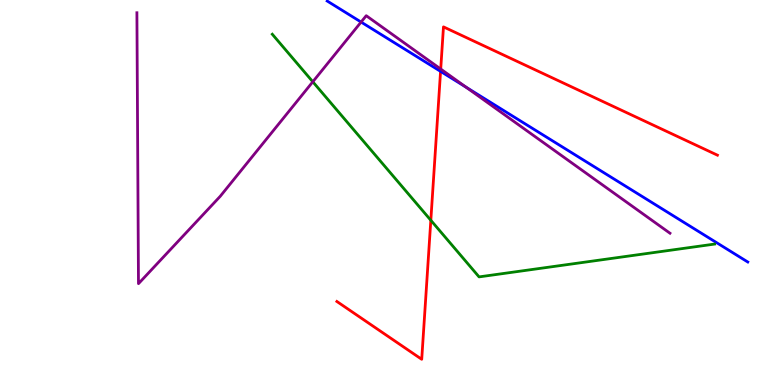[{'lines': ['blue', 'red'], 'intersections': [{'x': 5.68, 'y': 8.15}]}, {'lines': ['green', 'red'], 'intersections': [{'x': 5.56, 'y': 4.28}]}, {'lines': ['purple', 'red'], 'intersections': [{'x': 5.69, 'y': 8.21}]}, {'lines': ['blue', 'green'], 'intersections': []}, {'lines': ['blue', 'purple'], 'intersections': [{'x': 4.66, 'y': 9.43}, {'x': 6.01, 'y': 7.73}]}, {'lines': ['green', 'purple'], 'intersections': [{'x': 4.04, 'y': 7.88}]}]